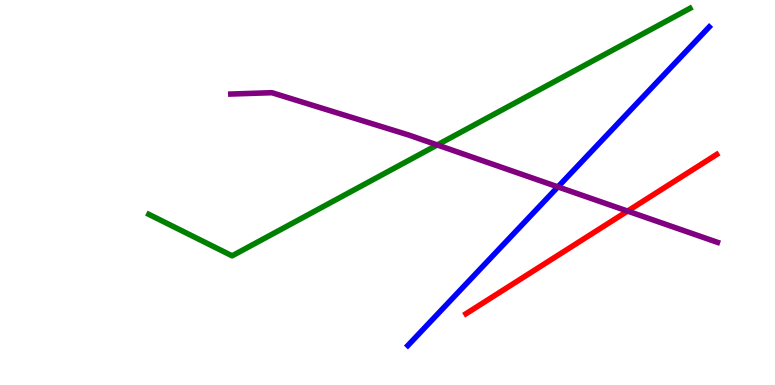[{'lines': ['blue', 'red'], 'intersections': []}, {'lines': ['green', 'red'], 'intersections': []}, {'lines': ['purple', 'red'], 'intersections': [{'x': 8.1, 'y': 4.52}]}, {'lines': ['blue', 'green'], 'intersections': []}, {'lines': ['blue', 'purple'], 'intersections': [{'x': 7.2, 'y': 5.15}]}, {'lines': ['green', 'purple'], 'intersections': [{'x': 5.64, 'y': 6.24}]}]